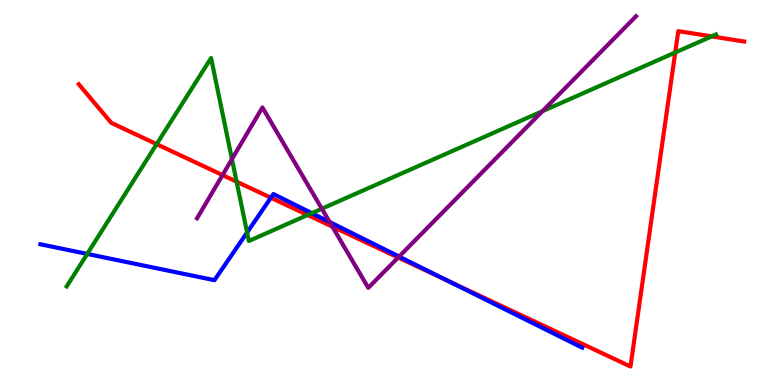[{'lines': ['blue', 'red'], 'intersections': [{'x': 3.5, 'y': 4.86}, {'x': 5.77, 'y': 2.72}]}, {'lines': ['green', 'red'], 'intersections': [{'x': 2.02, 'y': 6.26}, {'x': 3.05, 'y': 5.28}, {'x': 3.97, 'y': 4.42}, {'x': 8.71, 'y': 8.64}, {'x': 9.18, 'y': 9.05}]}, {'lines': ['purple', 'red'], 'intersections': [{'x': 2.87, 'y': 5.45}, {'x': 4.29, 'y': 4.11}, {'x': 5.14, 'y': 3.31}]}, {'lines': ['blue', 'green'], 'intersections': [{'x': 1.13, 'y': 3.4}, {'x': 3.19, 'y': 3.96}, {'x': 4.02, 'y': 4.46}]}, {'lines': ['blue', 'purple'], 'intersections': [{'x': 4.25, 'y': 4.23}, {'x': 5.15, 'y': 3.34}]}, {'lines': ['green', 'purple'], 'intersections': [{'x': 2.99, 'y': 5.87}, {'x': 4.15, 'y': 4.58}, {'x': 7.0, 'y': 7.11}]}]